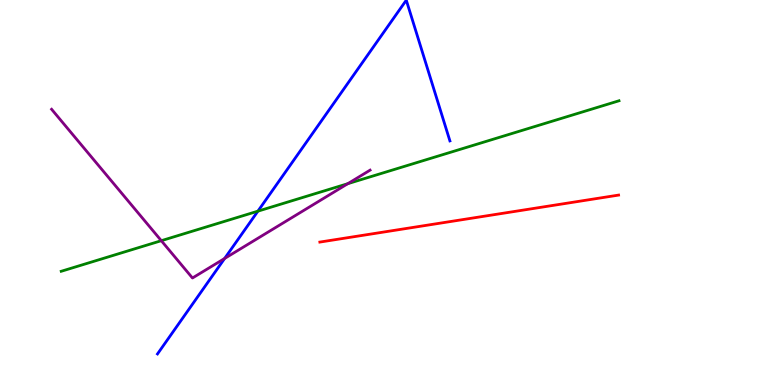[{'lines': ['blue', 'red'], 'intersections': []}, {'lines': ['green', 'red'], 'intersections': []}, {'lines': ['purple', 'red'], 'intersections': []}, {'lines': ['blue', 'green'], 'intersections': [{'x': 3.33, 'y': 4.52}]}, {'lines': ['blue', 'purple'], 'intersections': [{'x': 2.9, 'y': 3.29}]}, {'lines': ['green', 'purple'], 'intersections': [{'x': 2.08, 'y': 3.75}, {'x': 4.49, 'y': 5.23}]}]